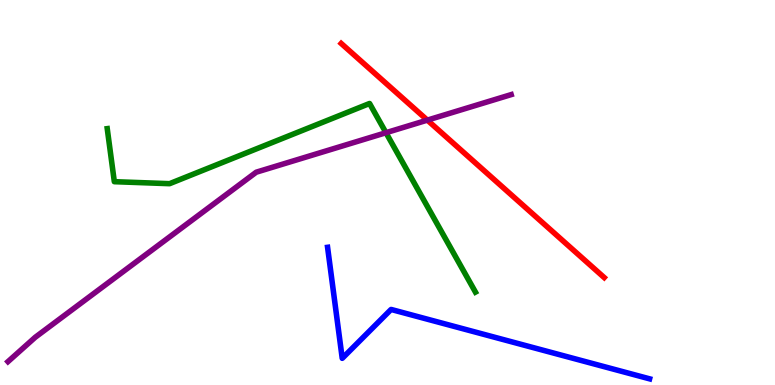[{'lines': ['blue', 'red'], 'intersections': []}, {'lines': ['green', 'red'], 'intersections': []}, {'lines': ['purple', 'red'], 'intersections': [{'x': 5.51, 'y': 6.88}]}, {'lines': ['blue', 'green'], 'intersections': []}, {'lines': ['blue', 'purple'], 'intersections': []}, {'lines': ['green', 'purple'], 'intersections': [{'x': 4.98, 'y': 6.55}]}]